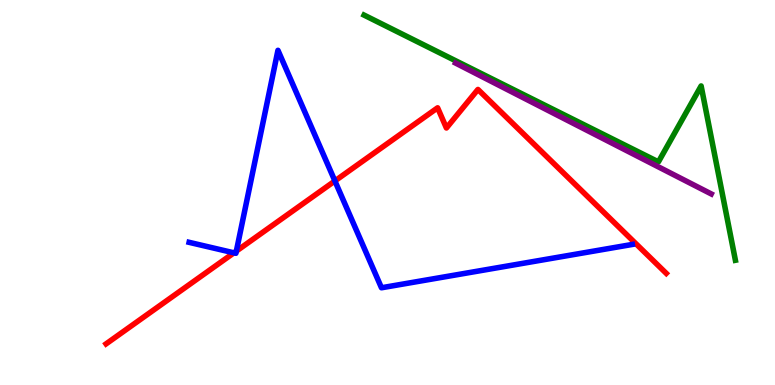[{'lines': ['blue', 'red'], 'intersections': [{'x': 3.02, 'y': 3.43}, {'x': 3.05, 'y': 3.48}, {'x': 4.32, 'y': 5.3}]}, {'lines': ['green', 'red'], 'intersections': []}, {'lines': ['purple', 'red'], 'intersections': []}, {'lines': ['blue', 'green'], 'intersections': []}, {'lines': ['blue', 'purple'], 'intersections': []}, {'lines': ['green', 'purple'], 'intersections': []}]